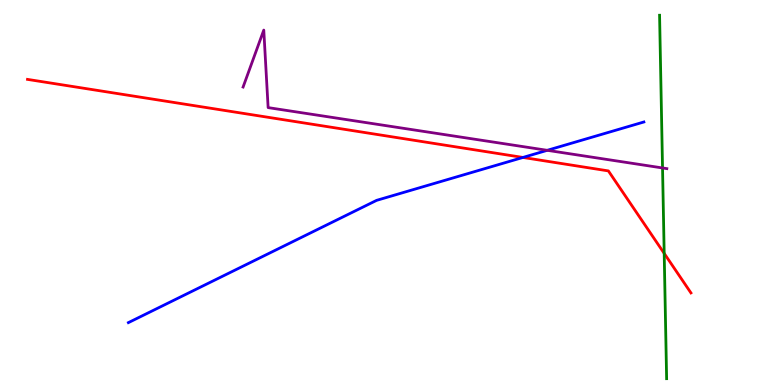[{'lines': ['blue', 'red'], 'intersections': [{'x': 6.75, 'y': 5.91}]}, {'lines': ['green', 'red'], 'intersections': [{'x': 8.57, 'y': 3.42}]}, {'lines': ['purple', 'red'], 'intersections': []}, {'lines': ['blue', 'green'], 'intersections': []}, {'lines': ['blue', 'purple'], 'intersections': [{'x': 7.06, 'y': 6.1}]}, {'lines': ['green', 'purple'], 'intersections': [{'x': 8.55, 'y': 5.64}]}]